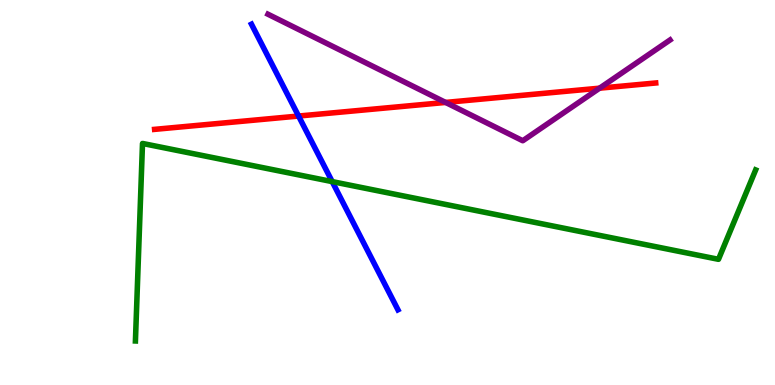[{'lines': ['blue', 'red'], 'intersections': [{'x': 3.85, 'y': 6.99}]}, {'lines': ['green', 'red'], 'intersections': []}, {'lines': ['purple', 'red'], 'intersections': [{'x': 5.75, 'y': 7.34}, {'x': 7.74, 'y': 7.71}]}, {'lines': ['blue', 'green'], 'intersections': [{'x': 4.29, 'y': 5.28}]}, {'lines': ['blue', 'purple'], 'intersections': []}, {'lines': ['green', 'purple'], 'intersections': []}]